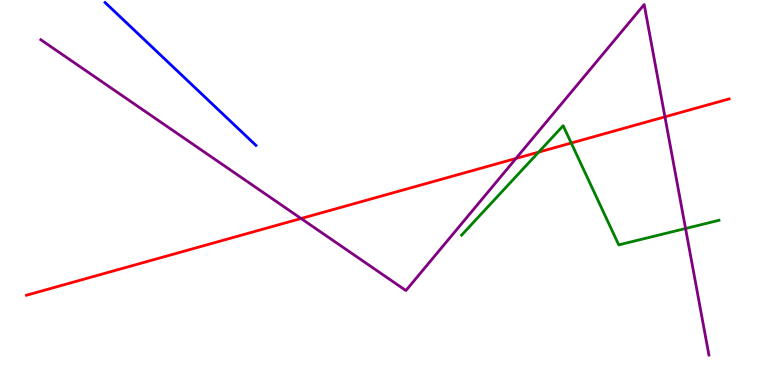[{'lines': ['blue', 'red'], 'intersections': []}, {'lines': ['green', 'red'], 'intersections': [{'x': 6.95, 'y': 6.05}, {'x': 7.37, 'y': 6.29}]}, {'lines': ['purple', 'red'], 'intersections': [{'x': 3.88, 'y': 4.32}, {'x': 6.66, 'y': 5.88}, {'x': 8.58, 'y': 6.97}]}, {'lines': ['blue', 'green'], 'intersections': []}, {'lines': ['blue', 'purple'], 'intersections': []}, {'lines': ['green', 'purple'], 'intersections': [{'x': 8.85, 'y': 4.06}]}]